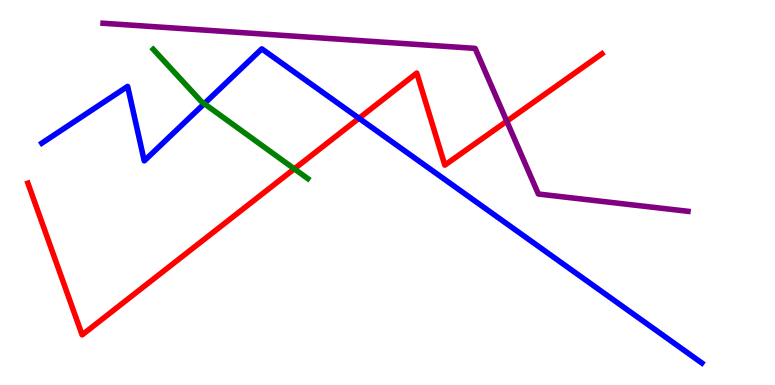[{'lines': ['blue', 'red'], 'intersections': [{'x': 4.63, 'y': 6.93}]}, {'lines': ['green', 'red'], 'intersections': [{'x': 3.8, 'y': 5.61}]}, {'lines': ['purple', 'red'], 'intersections': [{'x': 6.54, 'y': 6.85}]}, {'lines': ['blue', 'green'], 'intersections': [{'x': 2.64, 'y': 7.31}]}, {'lines': ['blue', 'purple'], 'intersections': []}, {'lines': ['green', 'purple'], 'intersections': []}]